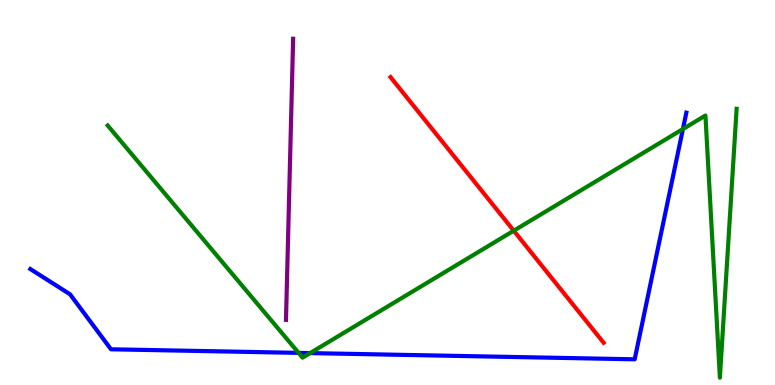[{'lines': ['blue', 'red'], 'intersections': []}, {'lines': ['green', 'red'], 'intersections': [{'x': 6.63, 'y': 4.01}]}, {'lines': ['purple', 'red'], 'intersections': []}, {'lines': ['blue', 'green'], 'intersections': [{'x': 3.85, 'y': 0.834}, {'x': 4.0, 'y': 0.829}, {'x': 8.81, 'y': 6.65}]}, {'lines': ['blue', 'purple'], 'intersections': []}, {'lines': ['green', 'purple'], 'intersections': []}]